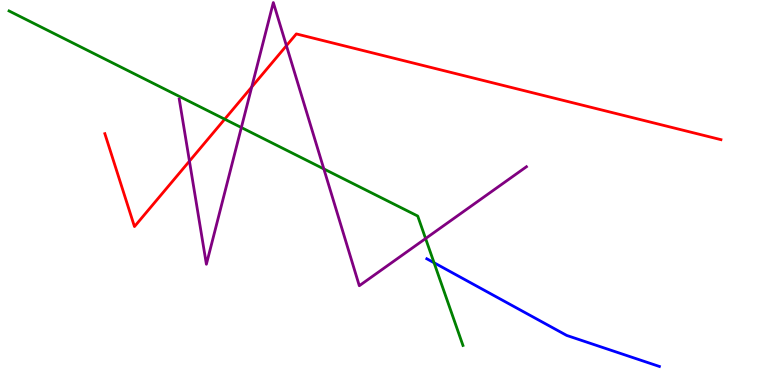[{'lines': ['blue', 'red'], 'intersections': []}, {'lines': ['green', 'red'], 'intersections': [{'x': 2.9, 'y': 6.9}]}, {'lines': ['purple', 'red'], 'intersections': [{'x': 2.44, 'y': 5.81}, {'x': 3.25, 'y': 7.74}, {'x': 3.7, 'y': 8.81}]}, {'lines': ['blue', 'green'], 'intersections': [{'x': 5.6, 'y': 3.18}]}, {'lines': ['blue', 'purple'], 'intersections': []}, {'lines': ['green', 'purple'], 'intersections': [{'x': 3.11, 'y': 6.69}, {'x': 4.18, 'y': 5.61}, {'x': 5.49, 'y': 3.8}]}]